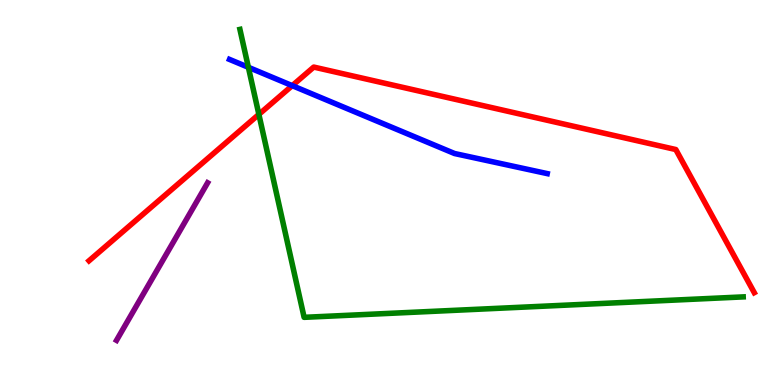[{'lines': ['blue', 'red'], 'intersections': [{'x': 3.77, 'y': 7.78}]}, {'lines': ['green', 'red'], 'intersections': [{'x': 3.34, 'y': 7.03}]}, {'lines': ['purple', 'red'], 'intersections': []}, {'lines': ['blue', 'green'], 'intersections': [{'x': 3.2, 'y': 8.25}]}, {'lines': ['blue', 'purple'], 'intersections': []}, {'lines': ['green', 'purple'], 'intersections': []}]